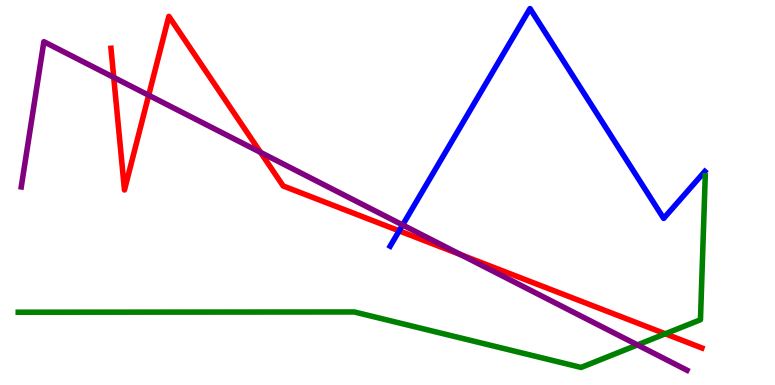[{'lines': ['blue', 'red'], 'intersections': [{'x': 5.15, 'y': 4.0}]}, {'lines': ['green', 'red'], 'intersections': [{'x': 8.58, 'y': 1.33}]}, {'lines': ['purple', 'red'], 'intersections': [{'x': 1.47, 'y': 7.99}, {'x': 1.92, 'y': 7.53}, {'x': 3.36, 'y': 6.04}, {'x': 5.95, 'y': 3.38}]}, {'lines': ['blue', 'green'], 'intersections': []}, {'lines': ['blue', 'purple'], 'intersections': [{'x': 5.2, 'y': 4.16}]}, {'lines': ['green', 'purple'], 'intersections': [{'x': 8.23, 'y': 1.04}]}]